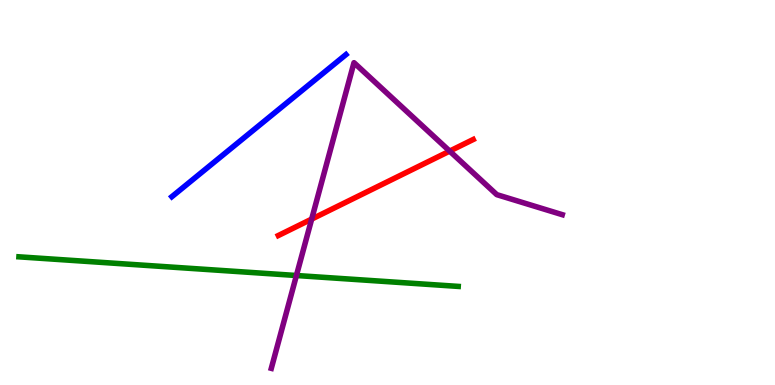[{'lines': ['blue', 'red'], 'intersections': []}, {'lines': ['green', 'red'], 'intersections': []}, {'lines': ['purple', 'red'], 'intersections': [{'x': 4.02, 'y': 4.31}, {'x': 5.8, 'y': 6.08}]}, {'lines': ['blue', 'green'], 'intersections': []}, {'lines': ['blue', 'purple'], 'intersections': []}, {'lines': ['green', 'purple'], 'intersections': [{'x': 3.82, 'y': 2.84}]}]